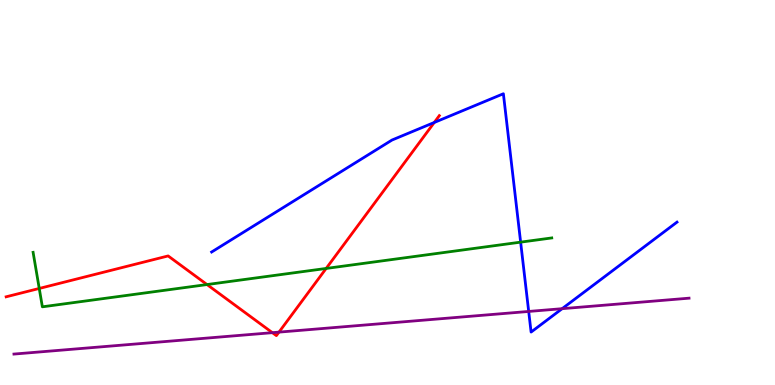[{'lines': ['blue', 'red'], 'intersections': [{'x': 5.6, 'y': 6.82}]}, {'lines': ['green', 'red'], 'intersections': [{'x': 0.506, 'y': 2.51}, {'x': 2.67, 'y': 2.61}, {'x': 4.21, 'y': 3.03}]}, {'lines': ['purple', 'red'], 'intersections': [{'x': 3.51, 'y': 1.36}, {'x': 3.6, 'y': 1.37}]}, {'lines': ['blue', 'green'], 'intersections': [{'x': 6.72, 'y': 3.71}]}, {'lines': ['blue', 'purple'], 'intersections': [{'x': 6.82, 'y': 1.91}, {'x': 7.25, 'y': 1.98}]}, {'lines': ['green', 'purple'], 'intersections': []}]